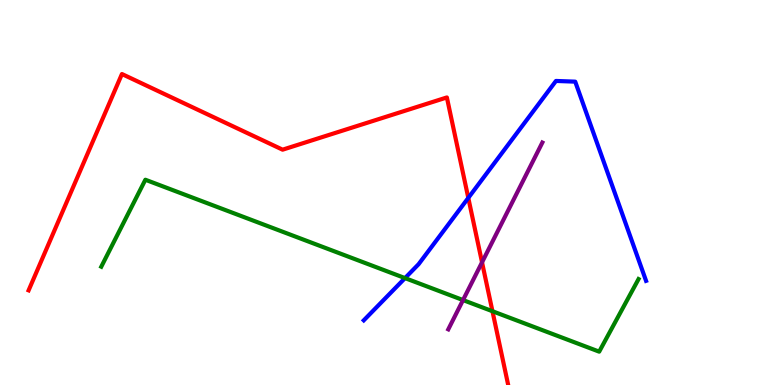[{'lines': ['blue', 'red'], 'intersections': [{'x': 6.04, 'y': 4.86}]}, {'lines': ['green', 'red'], 'intersections': [{'x': 6.35, 'y': 1.92}]}, {'lines': ['purple', 'red'], 'intersections': [{'x': 6.22, 'y': 3.19}]}, {'lines': ['blue', 'green'], 'intersections': [{'x': 5.23, 'y': 2.78}]}, {'lines': ['blue', 'purple'], 'intersections': []}, {'lines': ['green', 'purple'], 'intersections': [{'x': 5.97, 'y': 2.21}]}]